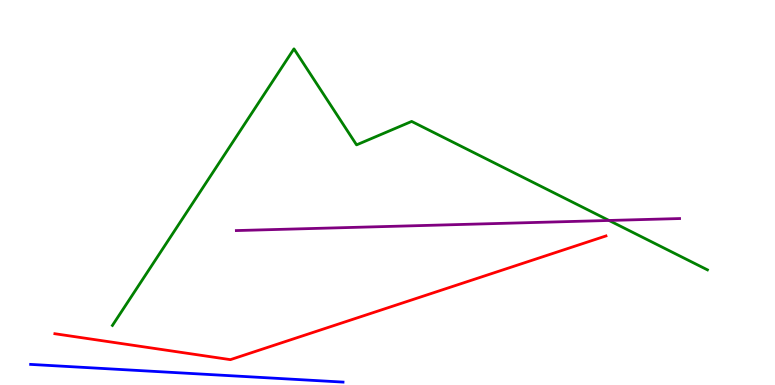[{'lines': ['blue', 'red'], 'intersections': []}, {'lines': ['green', 'red'], 'intersections': []}, {'lines': ['purple', 'red'], 'intersections': []}, {'lines': ['blue', 'green'], 'intersections': []}, {'lines': ['blue', 'purple'], 'intersections': []}, {'lines': ['green', 'purple'], 'intersections': [{'x': 7.86, 'y': 4.27}]}]